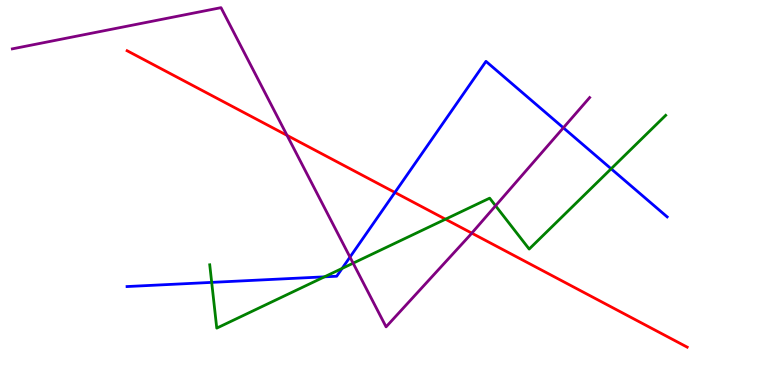[{'lines': ['blue', 'red'], 'intersections': [{'x': 5.1, 'y': 5.0}]}, {'lines': ['green', 'red'], 'intersections': [{'x': 5.75, 'y': 4.31}]}, {'lines': ['purple', 'red'], 'intersections': [{'x': 3.7, 'y': 6.48}, {'x': 6.09, 'y': 3.94}]}, {'lines': ['blue', 'green'], 'intersections': [{'x': 2.73, 'y': 2.67}, {'x': 4.19, 'y': 2.81}, {'x': 4.41, 'y': 3.03}, {'x': 7.89, 'y': 5.62}]}, {'lines': ['blue', 'purple'], 'intersections': [{'x': 4.52, 'y': 3.32}, {'x': 7.27, 'y': 6.68}]}, {'lines': ['green', 'purple'], 'intersections': [{'x': 4.56, 'y': 3.16}, {'x': 6.39, 'y': 4.66}]}]